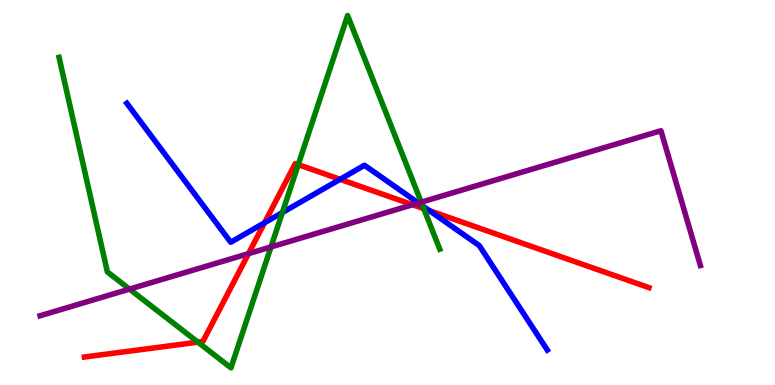[{'lines': ['blue', 'red'], 'intersections': [{'x': 3.41, 'y': 4.21}, {'x': 4.39, 'y': 5.34}, {'x': 5.54, 'y': 4.53}]}, {'lines': ['green', 'red'], 'intersections': [{'x': 2.55, 'y': 1.11}, {'x': 3.85, 'y': 5.72}, {'x': 5.47, 'y': 4.58}]}, {'lines': ['purple', 'red'], 'intersections': [{'x': 3.21, 'y': 3.41}, {'x': 5.32, 'y': 4.68}]}, {'lines': ['blue', 'green'], 'intersections': [{'x': 3.64, 'y': 4.48}, {'x': 5.45, 'y': 4.65}]}, {'lines': ['blue', 'purple'], 'intersections': [{'x': 5.4, 'y': 4.73}]}, {'lines': ['green', 'purple'], 'intersections': [{'x': 1.67, 'y': 2.49}, {'x': 3.5, 'y': 3.59}, {'x': 5.44, 'y': 4.75}]}]